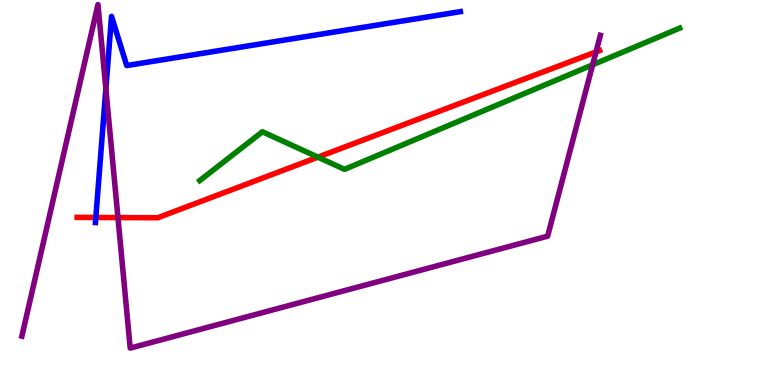[{'lines': ['blue', 'red'], 'intersections': [{'x': 1.24, 'y': 4.35}]}, {'lines': ['green', 'red'], 'intersections': [{'x': 4.1, 'y': 5.92}]}, {'lines': ['purple', 'red'], 'intersections': [{'x': 1.52, 'y': 4.35}, {'x': 7.69, 'y': 8.65}]}, {'lines': ['blue', 'green'], 'intersections': []}, {'lines': ['blue', 'purple'], 'intersections': [{'x': 1.37, 'y': 7.69}]}, {'lines': ['green', 'purple'], 'intersections': [{'x': 7.65, 'y': 8.32}]}]